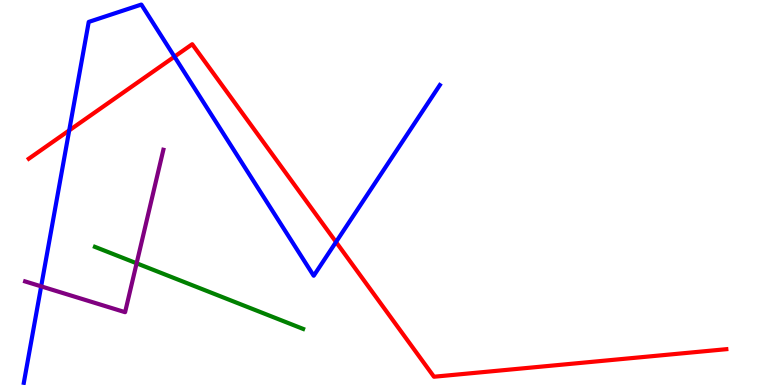[{'lines': ['blue', 'red'], 'intersections': [{'x': 0.893, 'y': 6.61}, {'x': 2.25, 'y': 8.53}, {'x': 4.34, 'y': 3.71}]}, {'lines': ['green', 'red'], 'intersections': []}, {'lines': ['purple', 'red'], 'intersections': []}, {'lines': ['blue', 'green'], 'intersections': []}, {'lines': ['blue', 'purple'], 'intersections': [{'x': 0.531, 'y': 2.56}]}, {'lines': ['green', 'purple'], 'intersections': [{'x': 1.76, 'y': 3.16}]}]